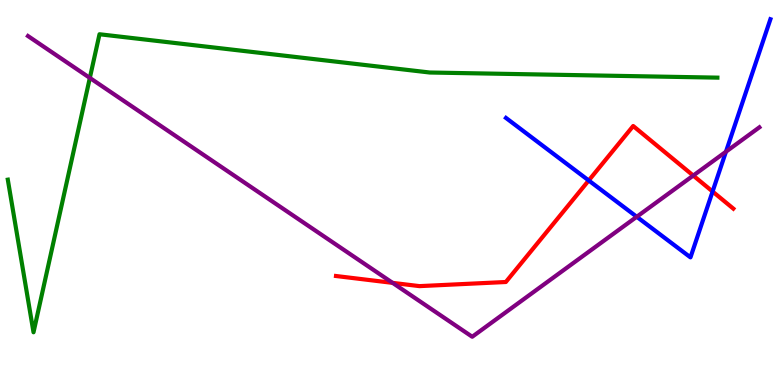[{'lines': ['blue', 'red'], 'intersections': [{'x': 7.6, 'y': 5.31}, {'x': 9.19, 'y': 5.03}]}, {'lines': ['green', 'red'], 'intersections': []}, {'lines': ['purple', 'red'], 'intersections': [{'x': 5.07, 'y': 2.65}, {'x': 8.95, 'y': 5.44}]}, {'lines': ['blue', 'green'], 'intersections': []}, {'lines': ['blue', 'purple'], 'intersections': [{'x': 8.22, 'y': 4.37}, {'x': 9.37, 'y': 6.06}]}, {'lines': ['green', 'purple'], 'intersections': [{'x': 1.16, 'y': 7.98}]}]